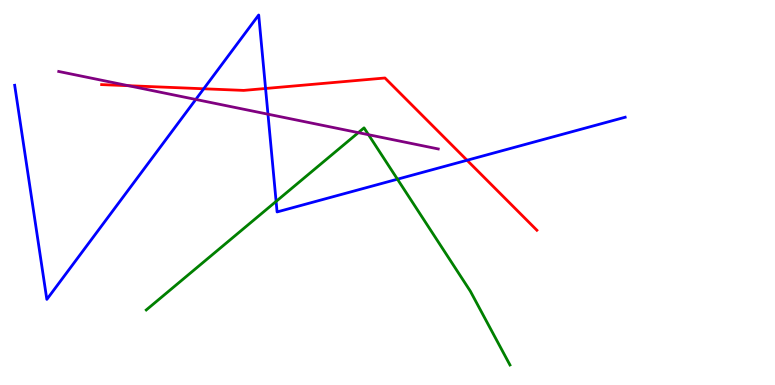[{'lines': ['blue', 'red'], 'intersections': [{'x': 2.63, 'y': 7.69}, {'x': 3.43, 'y': 7.7}, {'x': 6.03, 'y': 5.84}]}, {'lines': ['green', 'red'], 'intersections': []}, {'lines': ['purple', 'red'], 'intersections': [{'x': 1.66, 'y': 7.77}]}, {'lines': ['blue', 'green'], 'intersections': [{'x': 3.56, 'y': 4.77}, {'x': 5.13, 'y': 5.35}]}, {'lines': ['blue', 'purple'], 'intersections': [{'x': 2.53, 'y': 7.42}, {'x': 3.46, 'y': 7.03}]}, {'lines': ['green', 'purple'], 'intersections': [{'x': 4.62, 'y': 6.55}, {'x': 4.75, 'y': 6.5}]}]